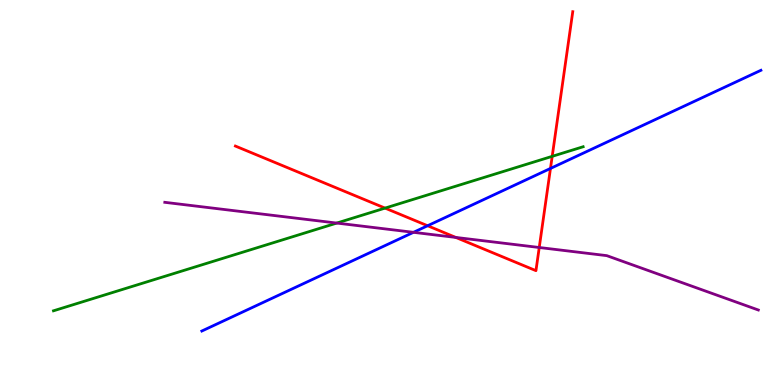[{'lines': ['blue', 'red'], 'intersections': [{'x': 5.52, 'y': 4.14}, {'x': 7.1, 'y': 5.62}]}, {'lines': ['green', 'red'], 'intersections': [{'x': 4.97, 'y': 4.59}, {'x': 7.13, 'y': 5.94}]}, {'lines': ['purple', 'red'], 'intersections': [{'x': 5.88, 'y': 3.83}, {'x': 6.96, 'y': 3.57}]}, {'lines': ['blue', 'green'], 'intersections': []}, {'lines': ['blue', 'purple'], 'intersections': [{'x': 5.34, 'y': 3.97}]}, {'lines': ['green', 'purple'], 'intersections': [{'x': 4.35, 'y': 4.21}]}]